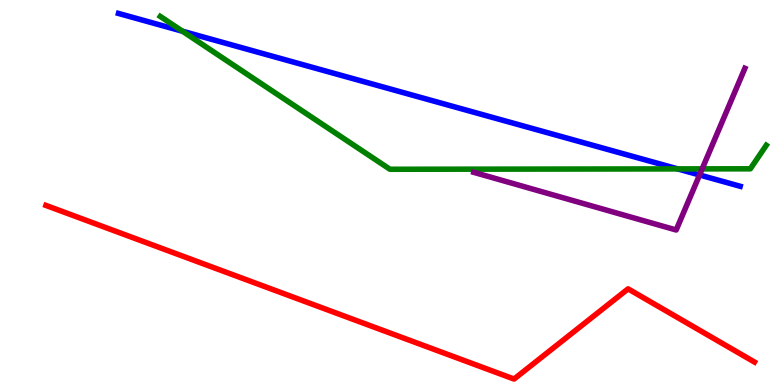[{'lines': ['blue', 'red'], 'intersections': []}, {'lines': ['green', 'red'], 'intersections': []}, {'lines': ['purple', 'red'], 'intersections': []}, {'lines': ['blue', 'green'], 'intersections': [{'x': 2.36, 'y': 9.19}, {'x': 8.74, 'y': 5.61}]}, {'lines': ['blue', 'purple'], 'intersections': [{'x': 9.03, 'y': 5.46}]}, {'lines': ['green', 'purple'], 'intersections': [{'x': 9.06, 'y': 5.61}]}]